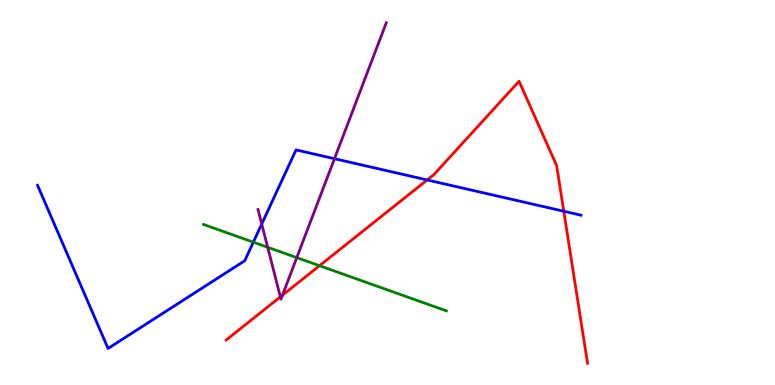[{'lines': ['blue', 'red'], 'intersections': [{'x': 5.51, 'y': 5.33}, {'x': 7.27, 'y': 4.51}]}, {'lines': ['green', 'red'], 'intersections': [{'x': 4.12, 'y': 3.1}]}, {'lines': ['purple', 'red'], 'intersections': [{'x': 3.62, 'y': 2.29}, {'x': 3.64, 'y': 2.33}]}, {'lines': ['blue', 'green'], 'intersections': [{'x': 3.27, 'y': 3.71}]}, {'lines': ['blue', 'purple'], 'intersections': [{'x': 3.38, 'y': 4.18}, {'x': 4.32, 'y': 5.88}]}, {'lines': ['green', 'purple'], 'intersections': [{'x': 3.45, 'y': 3.58}, {'x': 3.83, 'y': 3.31}]}]